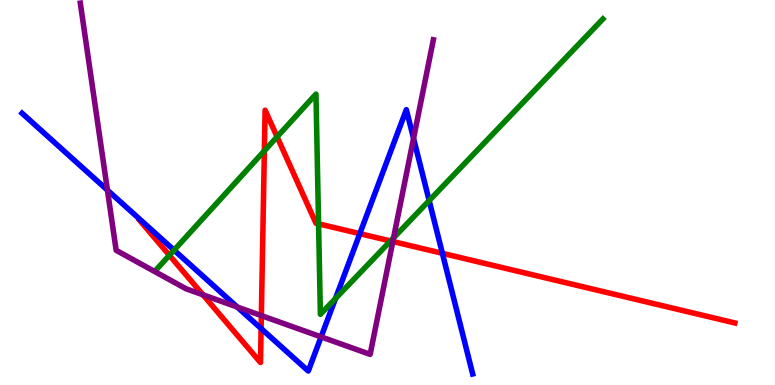[{'lines': ['blue', 'red'], 'intersections': [{'x': 3.37, 'y': 1.47}, {'x': 4.64, 'y': 3.93}, {'x': 5.71, 'y': 3.42}]}, {'lines': ['green', 'red'], 'intersections': [{'x': 2.19, 'y': 3.37}, {'x': 3.41, 'y': 6.08}, {'x': 3.58, 'y': 6.45}, {'x': 4.11, 'y': 4.19}, {'x': 5.04, 'y': 3.74}]}, {'lines': ['purple', 'red'], 'intersections': [{'x': 2.62, 'y': 2.34}, {'x': 3.37, 'y': 1.8}, {'x': 5.07, 'y': 3.73}]}, {'lines': ['blue', 'green'], 'intersections': [{'x': 2.25, 'y': 3.5}, {'x': 4.33, 'y': 2.25}, {'x': 5.54, 'y': 4.79}]}, {'lines': ['blue', 'purple'], 'intersections': [{'x': 1.39, 'y': 5.06}, {'x': 3.06, 'y': 2.03}, {'x': 4.14, 'y': 1.25}, {'x': 5.34, 'y': 6.41}]}, {'lines': ['green', 'purple'], 'intersections': [{'x': 5.08, 'y': 3.82}]}]